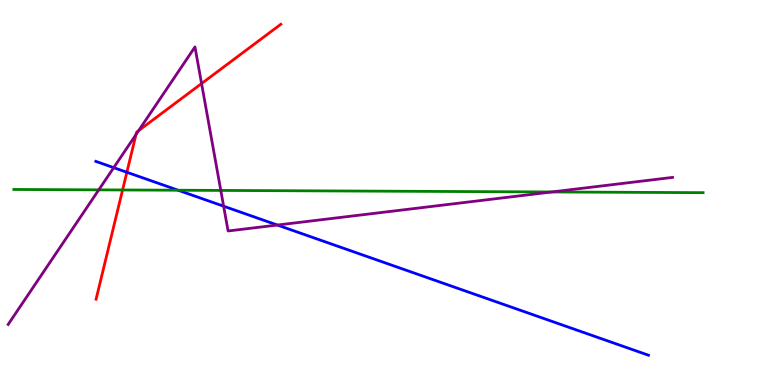[{'lines': ['blue', 'red'], 'intersections': [{'x': 1.64, 'y': 5.53}]}, {'lines': ['green', 'red'], 'intersections': [{'x': 1.58, 'y': 5.07}]}, {'lines': ['purple', 'red'], 'intersections': [{'x': 1.75, 'y': 6.51}, {'x': 1.79, 'y': 6.61}, {'x': 2.6, 'y': 7.83}]}, {'lines': ['blue', 'green'], 'intersections': [{'x': 2.3, 'y': 5.06}]}, {'lines': ['blue', 'purple'], 'intersections': [{'x': 1.47, 'y': 5.65}, {'x': 2.89, 'y': 4.64}, {'x': 3.58, 'y': 4.15}]}, {'lines': ['green', 'purple'], 'intersections': [{'x': 1.27, 'y': 5.07}, {'x': 2.85, 'y': 5.05}, {'x': 7.12, 'y': 5.01}]}]